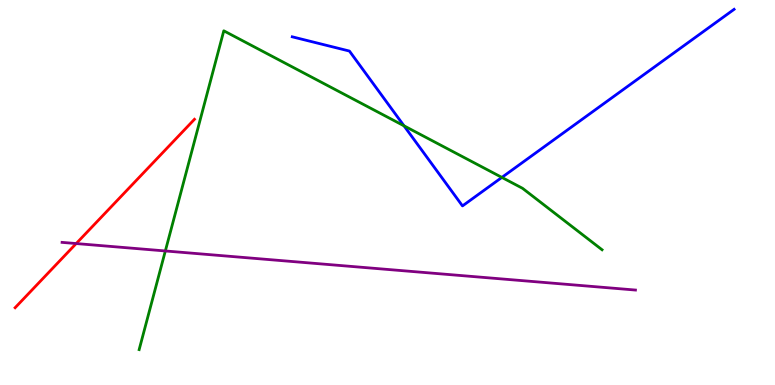[{'lines': ['blue', 'red'], 'intersections': []}, {'lines': ['green', 'red'], 'intersections': []}, {'lines': ['purple', 'red'], 'intersections': [{'x': 0.983, 'y': 3.67}]}, {'lines': ['blue', 'green'], 'intersections': [{'x': 5.21, 'y': 6.73}, {'x': 6.48, 'y': 5.39}]}, {'lines': ['blue', 'purple'], 'intersections': []}, {'lines': ['green', 'purple'], 'intersections': [{'x': 2.13, 'y': 3.48}]}]